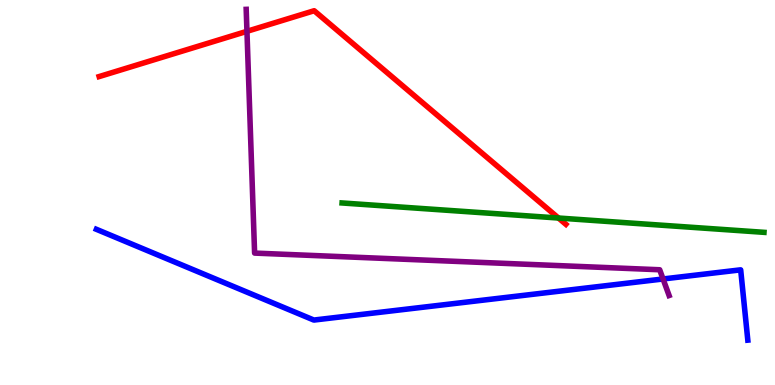[{'lines': ['blue', 'red'], 'intersections': []}, {'lines': ['green', 'red'], 'intersections': [{'x': 7.21, 'y': 4.34}]}, {'lines': ['purple', 'red'], 'intersections': [{'x': 3.19, 'y': 9.19}]}, {'lines': ['blue', 'green'], 'intersections': []}, {'lines': ['blue', 'purple'], 'intersections': [{'x': 8.56, 'y': 2.75}]}, {'lines': ['green', 'purple'], 'intersections': []}]